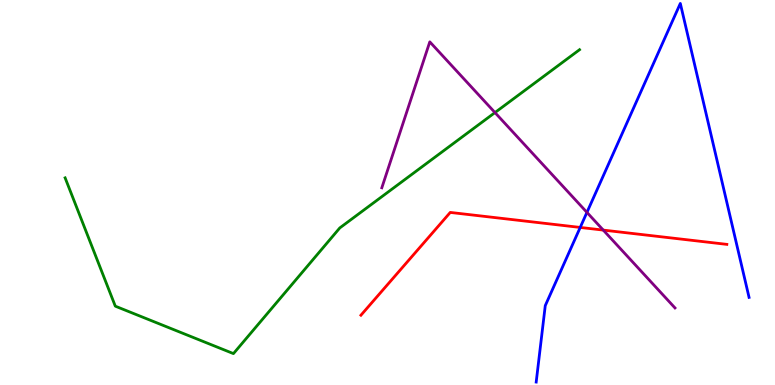[{'lines': ['blue', 'red'], 'intersections': [{'x': 7.49, 'y': 4.09}]}, {'lines': ['green', 'red'], 'intersections': []}, {'lines': ['purple', 'red'], 'intersections': [{'x': 7.78, 'y': 4.02}]}, {'lines': ['blue', 'green'], 'intersections': []}, {'lines': ['blue', 'purple'], 'intersections': [{'x': 7.57, 'y': 4.48}]}, {'lines': ['green', 'purple'], 'intersections': [{'x': 6.39, 'y': 7.08}]}]